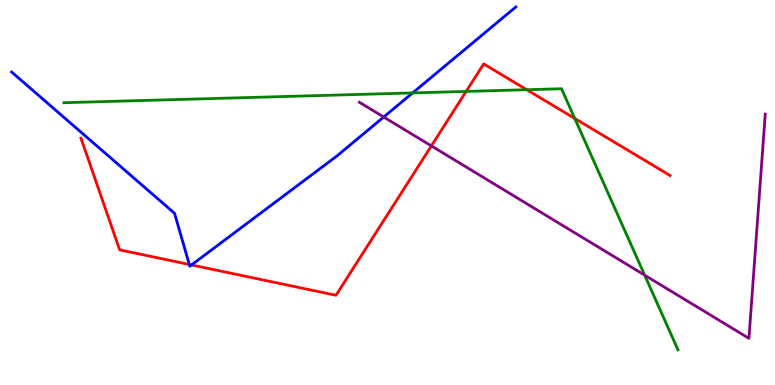[{'lines': ['blue', 'red'], 'intersections': [{'x': 2.44, 'y': 3.13}, {'x': 2.47, 'y': 3.12}]}, {'lines': ['green', 'red'], 'intersections': [{'x': 6.01, 'y': 7.63}, {'x': 6.8, 'y': 7.67}, {'x': 7.42, 'y': 6.92}]}, {'lines': ['purple', 'red'], 'intersections': [{'x': 5.57, 'y': 6.21}]}, {'lines': ['blue', 'green'], 'intersections': [{'x': 5.32, 'y': 7.59}]}, {'lines': ['blue', 'purple'], 'intersections': [{'x': 4.95, 'y': 6.96}]}, {'lines': ['green', 'purple'], 'intersections': [{'x': 8.32, 'y': 2.85}]}]